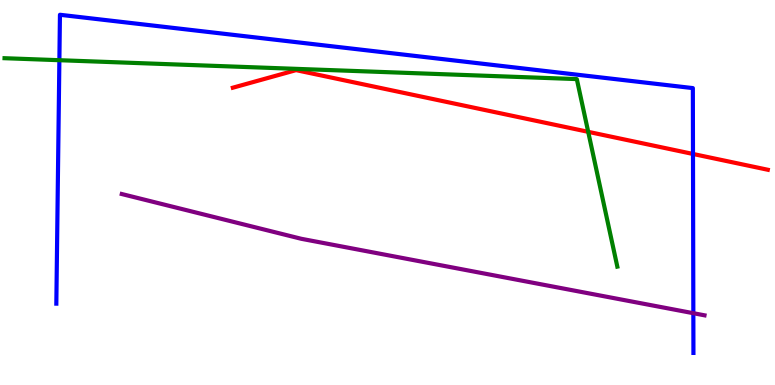[{'lines': ['blue', 'red'], 'intersections': [{'x': 8.94, 'y': 6.0}]}, {'lines': ['green', 'red'], 'intersections': [{'x': 7.59, 'y': 6.58}]}, {'lines': ['purple', 'red'], 'intersections': []}, {'lines': ['blue', 'green'], 'intersections': [{'x': 0.766, 'y': 8.44}]}, {'lines': ['blue', 'purple'], 'intersections': [{'x': 8.95, 'y': 1.86}]}, {'lines': ['green', 'purple'], 'intersections': []}]